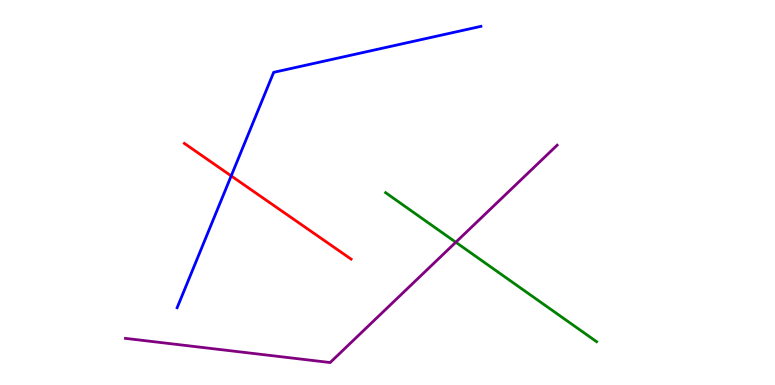[{'lines': ['blue', 'red'], 'intersections': [{'x': 2.98, 'y': 5.43}]}, {'lines': ['green', 'red'], 'intersections': []}, {'lines': ['purple', 'red'], 'intersections': []}, {'lines': ['blue', 'green'], 'intersections': []}, {'lines': ['blue', 'purple'], 'intersections': []}, {'lines': ['green', 'purple'], 'intersections': [{'x': 5.88, 'y': 3.71}]}]